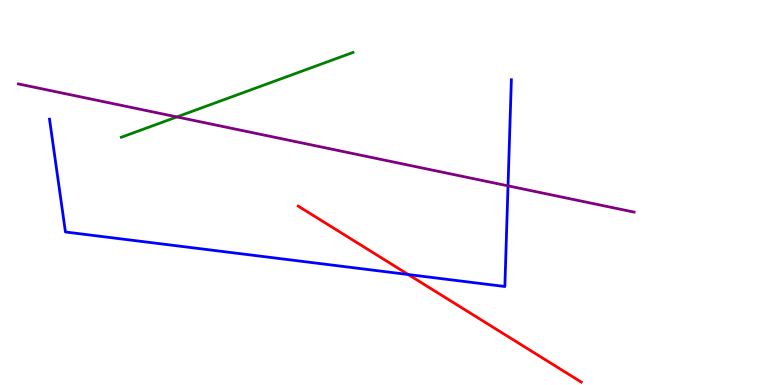[{'lines': ['blue', 'red'], 'intersections': [{'x': 5.27, 'y': 2.87}]}, {'lines': ['green', 'red'], 'intersections': []}, {'lines': ['purple', 'red'], 'intersections': []}, {'lines': ['blue', 'green'], 'intersections': []}, {'lines': ['blue', 'purple'], 'intersections': [{'x': 6.56, 'y': 5.17}]}, {'lines': ['green', 'purple'], 'intersections': [{'x': 2.28, 'y': 6.96}]}]